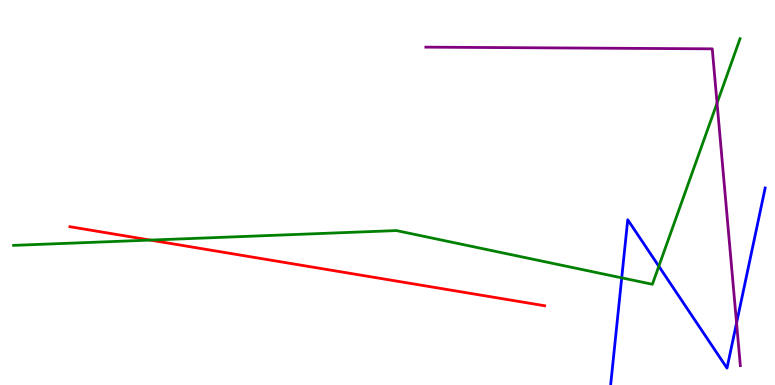[{'lines': ['blue', 'red'], 'intersections': []}, {'lines': ['green', 'red'], 'intersections': [{'x': 1.94, 'y': 3.76}]}, {'lines': ['purple', 'red'], 'intersections': []}, {'lines': ['blue', 'green'], 'intersections': [{'x': 8.02, 'y': 2.78}, {'x': 8.5, 'y': 3.09}]}, {'lines': ['blue', 'purple'], 'intersections': [{'x': 9.5, 'y': 1.61}]}, {'lines': ['green', 'purple'], 'intersections': [{'x': 9.25, 'y': 7.32}]}]